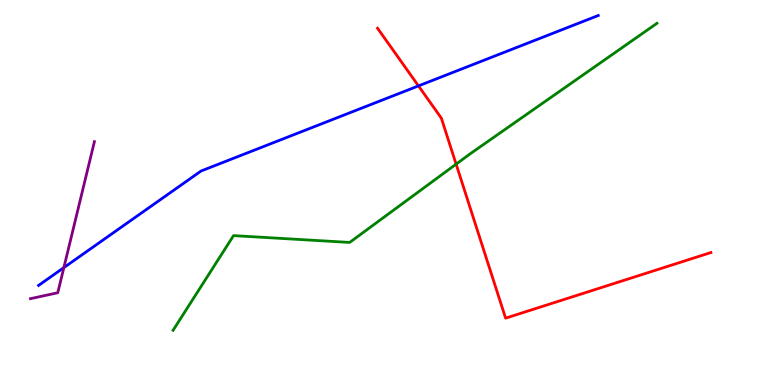[{'lines': ['blue', 'red'], 'intersections': [{'x': 5.4, 'y': 7.77}]}, {'lines': ['green', 'red'], 'intersections': [{'x': 5.89, 'y': 5.74}]}, {'lines': ['purple', 'red'], 'intersections': []}, {'lines': ['blue', 'green'], 'intersections': []}, {'lines': ['blue', 'purple'], 'intersections': [{'x': 0.824, 'y': 3.05}]}, {'lines': ['green', 'purple'], 'intersections': []}]